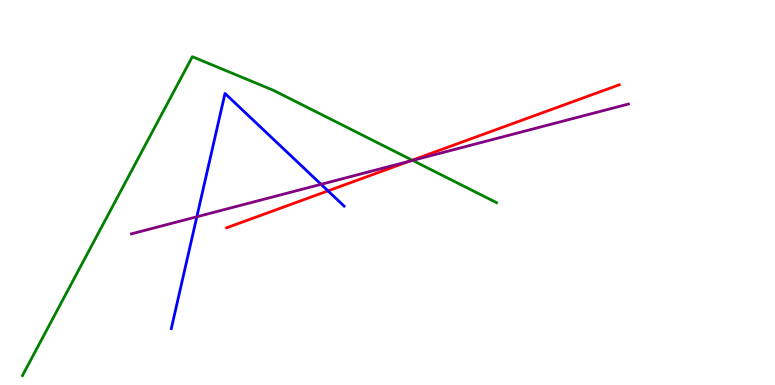[{'lines': ['blue', 'red'], 'intersections': [{'x': 4.23, 'y': 5.04}]}, {'lines': ['green', 'red'], 'intersections': [{'x': 5.32, 'y': 5.84}]}, {'lines': ['purple', 'red'], 'intersections': [{'x': 5.28, 'y': 5.81}]}, {'lines': ['blue', 'green'], 'intersections': []}, {'lines': ['blue', 'purple'], 'intersections': [{'x': 2.54, 'y': 4.37}, {'x': 4.14, 'y': 5.21}]}, {'lines': ['green', 'purple'], 'intersections': [{'x': 5.32, 'y': 5.83}]}]